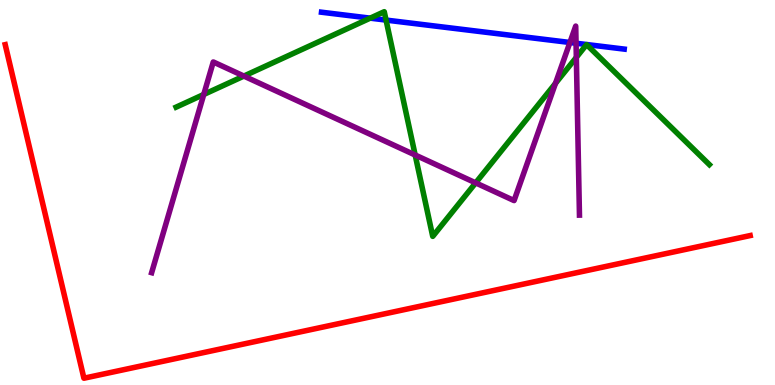[{'lines': ['blue', 'red'], 'intersections': []}, {'lines': ['green', 'red'], 'intersections': []}, {'lines': ['purple', 'red'], 'intersections': []}, {'lines': ['blue', 'green'], 'intersections': [{'x': 4.78, 'y': 9.53}, {'x': 4.98, 'y': 9.48}]}, {'lines': ['blue', 'purple'], 'intersections': [{'x': 7.35, 'y': 8.9}, {'x': 7.43, 'y': 8.88}]}, {'lines': ['green', 'purple'], 'intersections': [{'x': 2.63, 'y': 7.55}, {'x': 3.15, 'y': 8.02}, {'x': 5.36, 'y': 5.97}, {'x': 6.14, 'y': 5.25}, {'x': 7.17, 'y': 7.84}, {'x': 7.44, 'y': 8.51}]}]